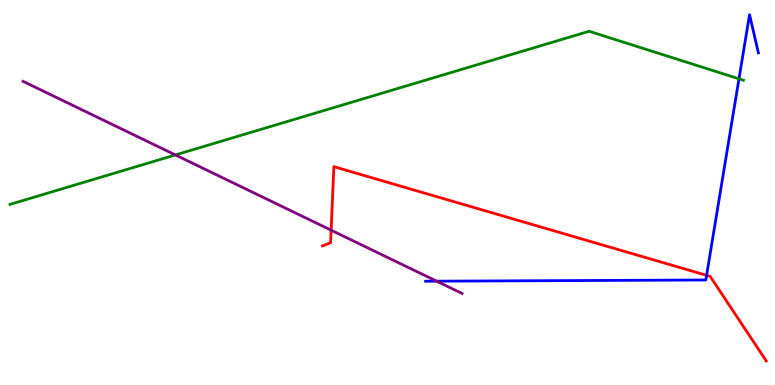[{'lines': ['blue', 'red'], 'intersections': [{'x': 9.12, 'y': 2.85}]}, {'lines': ['green', 'red'], 'intersections': []}, {'lines': ['purple', 'red'], 'intersections': [{'x': 4.27, 'y': 4.02}]}, {'lines': ['blue', 'green'], 'intersections': [{'x': 9.54, 'y': 7.95}]}, {'lines': ['blue', 'purple'], 'intersections': [{'x': 5.63, 'y': 2.7}]}, {'lines': ['green', 'purple'], 'intersections': [{'x': 2.26, 'y': 5.98}]}]